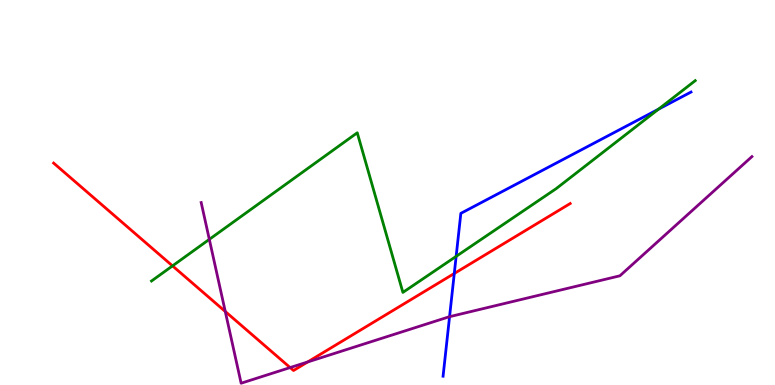[{'lines': ['blue', 'red'], 'intersections': [{'x': 5.86, 'y': 2.9}]}, {'lines': ['green', 'red'], 'intersections': [{'x': 2.23, 'y': 3.09}]}, {'lines': ['purple', 'red'], 'intersections': [{'x': 2.91, 'y': 1.91}, {'x': 3.74, 'y': 0.453}, {'x': 3.97, 'y': 0.598}]}, {'lines': ['blue', 'green'], 'intersections': [{'x': 5.89, 'y': 3.34}, {'x': 8.5, 'y': 7.16}]}, {'lines': ['blue', 'purple'], 'intersections': [{'x': 5.8, 'y': 1.77}]}, {'lines': ['green', 'purple'], 'intersections': [{'x': 2.7, 'y': 3.78}]}]